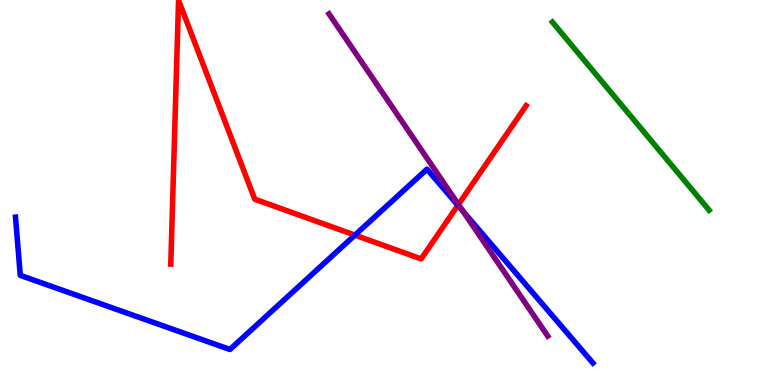[{'lines': ['blue', 'red'], 'intersections': [{'x': 4.58, 'y': 3.89}, {'x': 5.91, 'y': 4.67}]}, {'lines': ['green', 'red'], 'intersections': []}, {'lines': ['purple', 'red'], 'intersections': [{'x': 5.92, 'y': 4.69}]}, {'lines': ['blue', 'green'], 'intersections': []}, {'lines': ['blue', 'purple'], 'intersections': [{'x': 5.97, 'y': 4.51}]}, {'lines': ['green', 'purple'], 'intersections': []}]